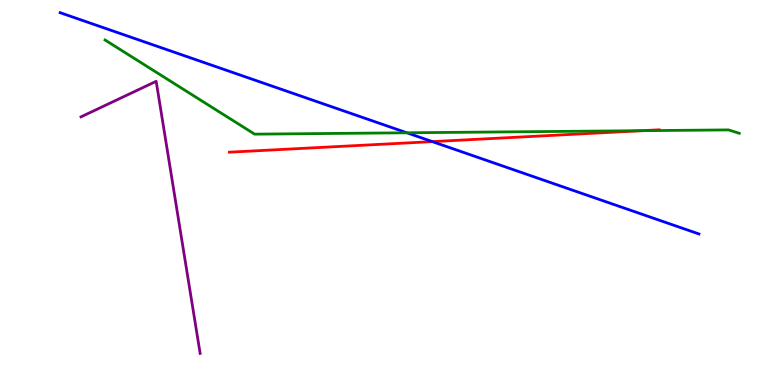[{'lines': ['blue', 'red'], 'intersections': [{'x': 5.58, 'y': 6.32}]}, {'lines': ['green', 'red'], 'intersections': [{'x': 8.29, 'y': 6.61}]}, {'lines': ['purple', 'red'], 'intersections': []}, {'lines': ['blue', 'green'], 'intersections': [{'x': 5.25, 'y': 6.55}]}, {'lines': ['blue', 'purple'], 'intersections': []}, {'lines': ['green', 'purple'], 'intersections': []}]